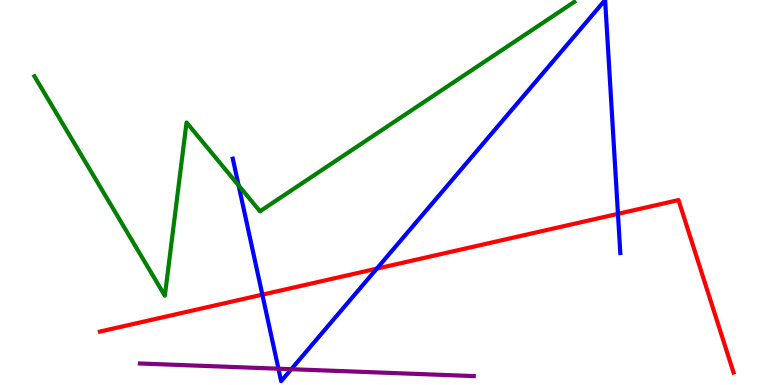[{'lines': ['blue', 'red'], 'intersections': [{'x': 3.39, 'y': 2.35}, {'x': 4.86, 'y': 3.02}, {'x': 7.97, 'y': 4.45}]}, {'lines': ['green', 'red'], 'intersections': []}, {'lines': ['purple', 'red'], 'intersections': []}, {'lines': ['blue', 'green'], 'intersections': [{'x': 3.08, 'y': 5.18}]}, {'lines': ['blue', 'purple'], 'intersections': [{'x': 3.59, 'y': 0.423}, {'x': 3.76, 'y': 0.411}]}, {'lines': ['green', 'purple'], 'intersections': []}]